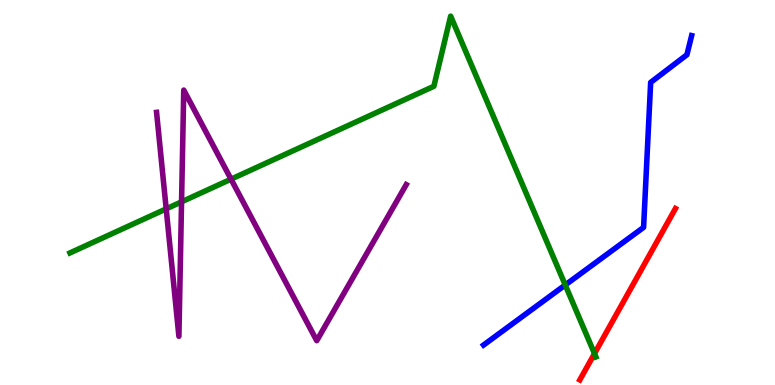[{'lines': ['blue', 'red'], 'intersections': []}, {'lines': ['green', 'red'], 'intersections': [{'x': 7.67, 'y': 0.816}]}, {'lines': ['purple', 'red'], 'intersections': []}, {'lines': ['blue', 'green'], 'intersections': [{'x': 7.29, 'y': 2.6}]}, {'lines': ['blue', 'purple'], 'intersections': []}, {'lines': ['green', 'purple'], 'intersections': [{'x': 2.14, 'y': 4.58}, {'x': 2.34, 'y': 4.76}, {'x': 2.98, 'y': 5.35}]}]